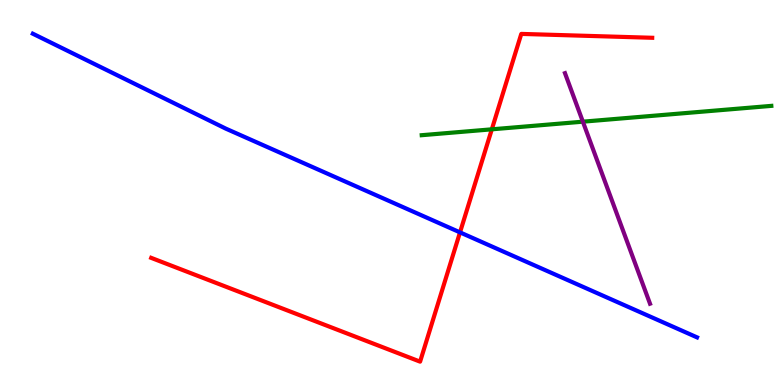[{'lines': ['blue', 'red'], 'intersections': [{'x': 5.94, 'y': 3.96}]}, {'lines': ['green', 'red'], 'intersections': [{'x': 6.35, 'y': 6.64}]}, {'lines': ['purple', 'red'], 'intersections': []}, {'lines': ['blue', 'green'], 'intersections': []}, {'lines': ['blue', 'purple'], 'intersections': []}, {'lines': ['green', 'purple'], 'intersections': [{'x': 7.52, 'y': 6.84}]}]